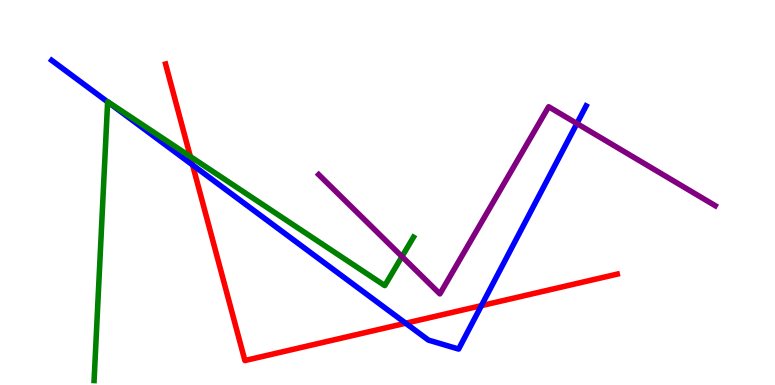[{'lines': ['blue', 'red'], 'intersections': [{'x': 2.48, 'y': 5.71}, {'x': 5.23, 'y': 1.6}, {'x': 6.21, 'y': 2.06}]}, {'lines': ['green', 'red'], 'intersections': [{'x': 2.46, 'y': 5.93}]}, {'lines': ['purple', 'red'], 'intersections': []}, {'lines': ['blue', 'green'], 'intersections': [{'x': 1.39, 'y': 7.35}]}, {'lines': ['blue', 'purple'], 'intersections': [{'x': 7.44, 'y': 6.79}]}, {'lines': ['green', 'purple'], 'intersections': [{'x': 5.19, 'y': 3.34}]}]